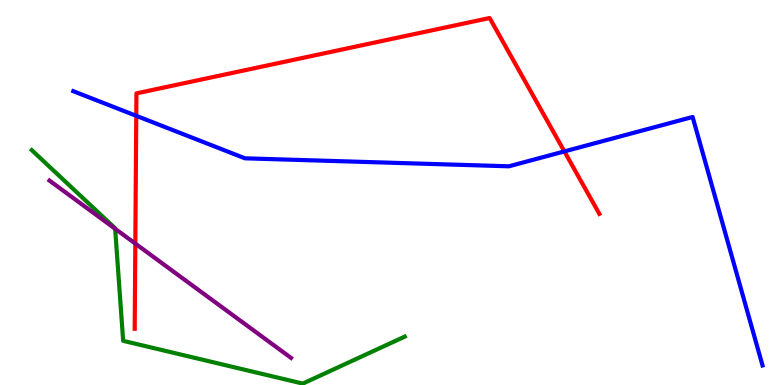[{'lines': ['blue', 'red'], 'intersections': [{'x': 1.76, 'y': 6.99}, {'x': 7.28, 'y': 6.07}]}, {'lines': ['green', 'red'], 'intersections': []}, {'lines': ['purple', 'red'], 'intersections': [{'x': 1.75, 'y': 3.67}]}, {'lines': ['blue', 'green'], 'intersections': []}, {'lines': ['blue', 'purple'], 'intersections': []}, {'lines': ['green', 'purple'], 'intersections': [{'x': 1.49, 'y': 4.06}]}]